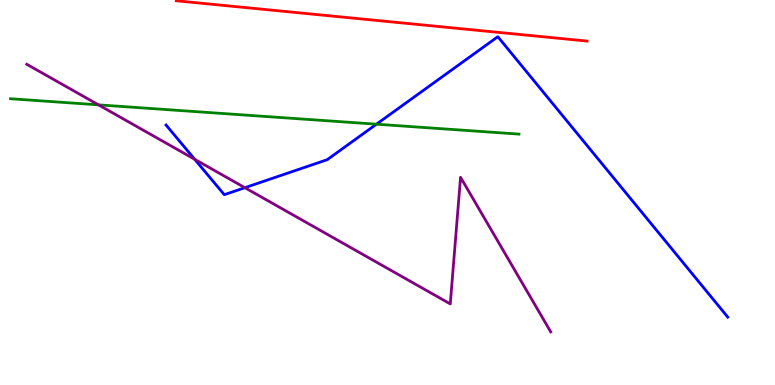[{'lines': ['blue', 'red'], 'intersections': []}, {'lines': ['green', 'red'], 'intersections': []}, {'lines': ['purple', 'red'], 'intersections': []}, {'lines': ['blue', 'green'], 'intersections': [{'x': 4.86, 'y': 6.77}]}, {'lines': ['blue', 'purple'], 'intersections': [{'x': 2.51, 'y': 5.86}, {'x': 3.16, 'y': 5.12}]}, {'lines': ['green', 'purple'], 'intersections': [{'x': 1.27, 'y': 7.28}]}]